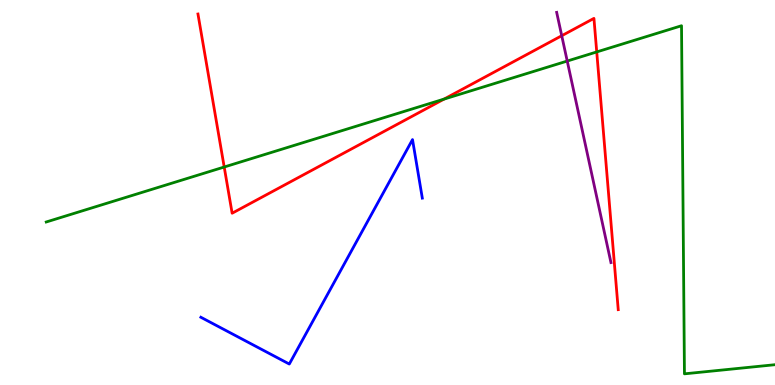[{'lines': ['blue', 'red'], 'intersections': []}, {'lines': ['green', 'red'], 'intersections': [{'x': 2.89, 'y': 5.66}, {'x': 5.73, 'y': 7.43}, {'x': 7.7, 'y': 8.65}]}, {'lines': ['purple', 'red'], 'intersections': [{'x': 7.25, 'y': 9.07}]}, {'lines': ['blue', 'green'], 'intersections': []}, {'lines': ['blue', 'purple'], 'intersections': []}, {'lines': ['green', 'purple'], 'intersections': [{'x': 7.32, 'y': 8.41}]}]